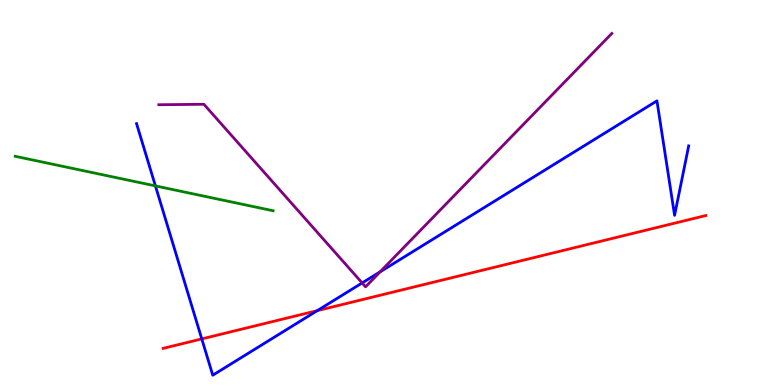[{'lines': ['blue', 'red'], 'intersections': [{'x': 2.6, 'y': 1.2}, {'x': 4.09, 'y': 1.93}]}, {'lines': ['green', 'red'], 'intersections': []}, {'lines': ['purple', 'red'], 'intersections': []}, {'lines': ['blue', 'green'], 'intersections': [{'x': 2.01, 'y': 5.17}]}, {'lines': ['blue', 'purple'], 'intersections': [{'x': 4.67, 'y': 2.65}, {'x': 4.9, 'y': 2.94}]}, {'lines': ['green', 'purple'], 'intersections': []}]